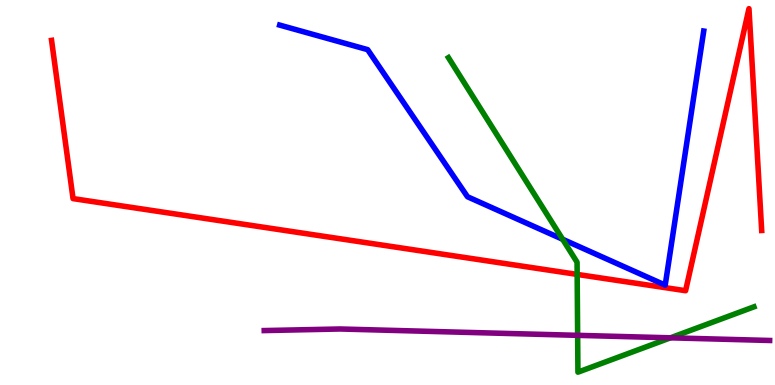[{'lines': ['blue', 'red'], 'intersections': []}, {'lines': ['green', 'red'], 'intersections': [{'x': 7.45, 'y': 2.87}]}, {'lines': ['purple', 'red'], 'intersections': []}, {'lines': ['blue', 'green'], 'intersections': [{'x': 7.26, 'y': 3.79}]}, {'lines': ['blue', 'purple'], 'intersections': []}, {'lines': ['green', 'purple'], 'intersections': [{'x': 7.45, 'y': 1.29}, {'x': 8.65, 'y': 1.23}]}]